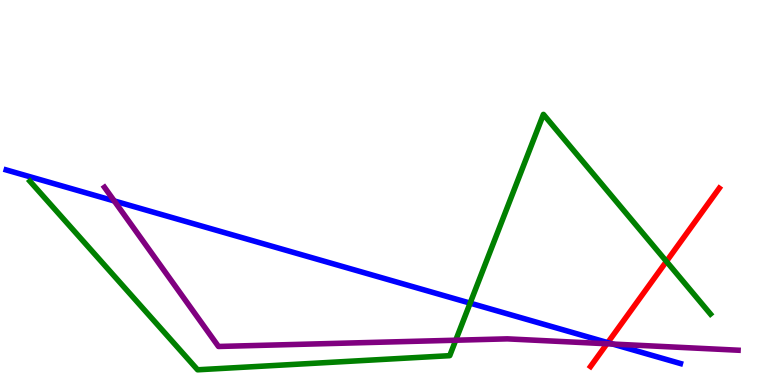[{'lines': ['blue', 'red'], 'intersections': [{'x': 7.84, 'y': 1.1}]}, {'lines': ['green', 'red'], 'intersections': [{'x': 8.6, 'y': 3.21}]}, {'lines': ['purple', 'red'], 'intersections': [{'x': 7.83, 'y': 1.07}]}, {'lines': ['blue', 'green'], 'intersections': [{'x': 6.07, 'y': 2.13}]}, {'lines': ['blue', 'purple'], 'intersections': [{'x': 1.47, 'y': 4.78}, {'x': 7.9, 'y': 1.06}]}, {'lines': ['green', 'purple'], 'intersections': [{'x': 5.88, 'y': 1.16}]}]